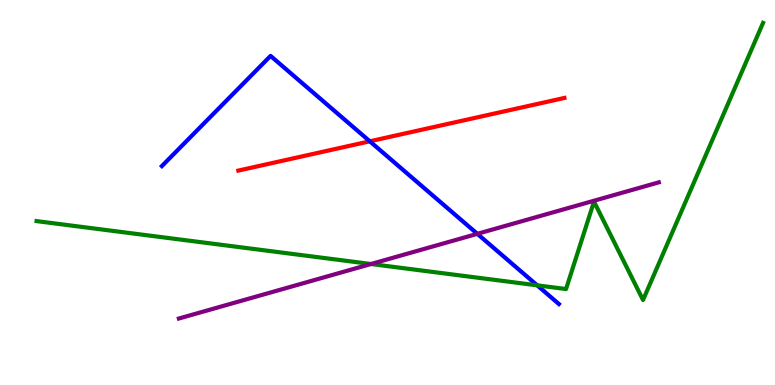[{'lines': ['blue', 'red'], 'intersections': [{'x': 4.77, 'y': 6.33}]}, {'lines': ['green', 'red'], 'intersections': []}, {'lines': ['purple', 'red'], 'intersections': []}, {'lines': ['blue', 'green'], 'intersections': [{'x': 6.93, 'y': 2.59}]}, {'lines': ['blue', 'purple'], 'intersections': [{'x': 6.16, 'y': 3.93}]}, {'lines': ['green', 'purple'], 'intersections': [{'x': 4.79, 'y': 3.14}]}]